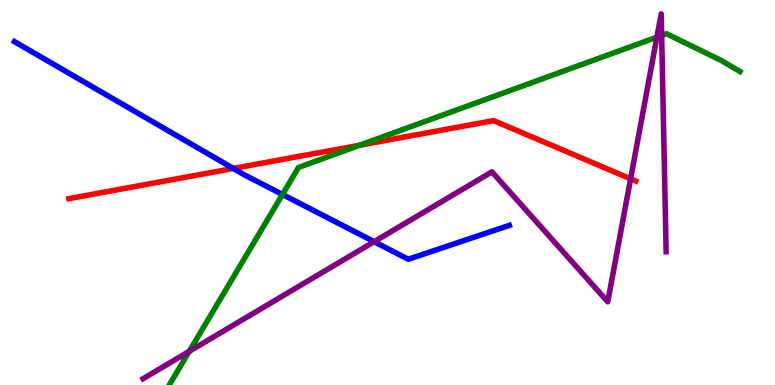[{'lines': ['blue', 'red'], 'intersections': [{'x': 3.01, 'y': 5.62}]}, {'lines': ['green', 'red'], 'intersections': [{'x': 4.64, 'y': 6.23}]}, {'lines': ['purple', 'red'], 'intersections': [{'x': 8.14, 'y': 5.36}]}, {'lines': ['blue', 'green'], 'intersections': [{'x': 3.64, 'y': 4.95}]}, {'lines': ['blue', 'purple'], 'intersections': [{'x': 4.83, 'y': 3.72}]}, {'lines': ['green', 'purple'], 'intersections': [{'x': 2.44, 'y': 0.876}, {'x': 8.48, 'y': 9.03}, {'x': 8.54, 'y': 9.08}]}]